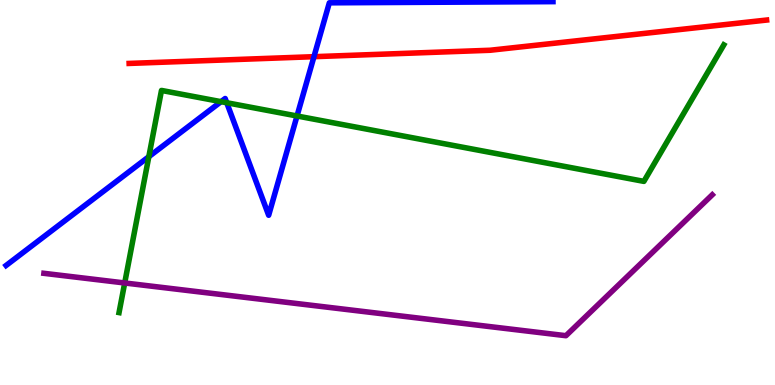[{'lines': ['blue', 'red'], 'intersections': [{'x': 4.05, 'y': 8.53}]}, {'lines': ['green', 'red'], 'intersections': []}, {'lines': ['purple', 'red'], 'intersections': []}, {'lines': ['blue', 'green'], 'intersections': [{'x': 1.92, 'y': 5.93}, {'x': 2.85, 'y': 7.36}, {'x': 2.93, 'y': 7.33}, {'x': 3.83, 'y': 6.99}]}, {'lines': ['blue', 'purple'], 'intersections': []}, {'lines': ['green', 'purple'], 'intersections': [{'x': 1.61, 'y': 2.65}]}]